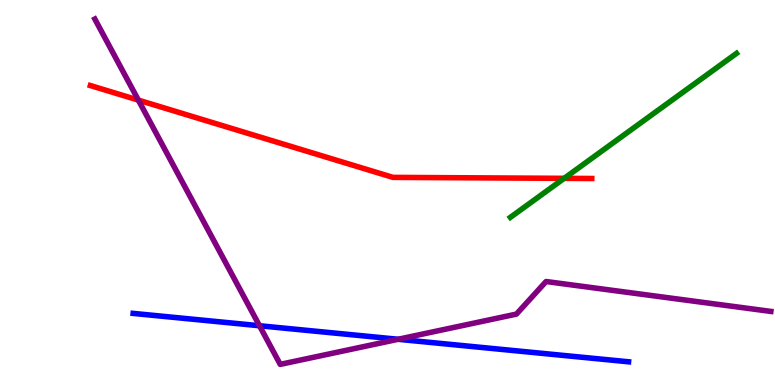[{'lines': ['blue', 'red'], 'intersections': []}, {'lines': ['green', 'red'], 'intersections': [{'x': 7.28, 'y': 5.37}]}, {'lines': ['purple', 'red'], 'intersections': [{'x': 1.79, 'y': 7.4}]}, {'lines': ['blue', 'green'], 'intersections': []}, {'lines': ['blue', 'purple'], 'intersections': [{'x': 3.35, 'y': 1.54}, {'x': 5.14, 'y': 1.19}]}, {'lines': ['green', 'purple'], 'intersections': []}]